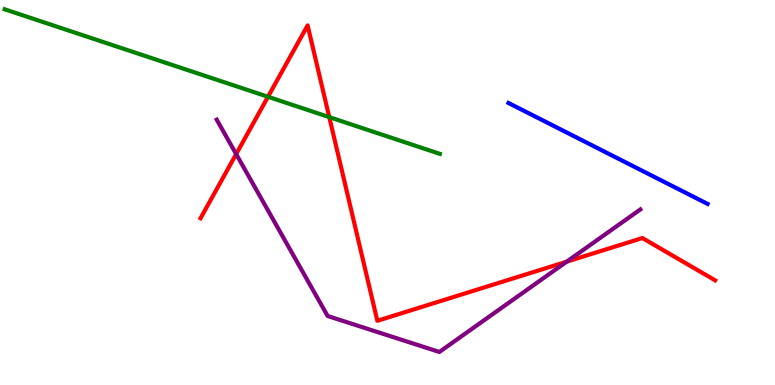[{'lines': ['blue', 'red'], 'intersections': []}, {'lines': ['green', 'red'], 'intersections': [{'x': 3.46, 'y': 7.49}, {'x': 4.25, 'y': 6.96}]}, {'lines': ['purple', 'red'], 'intersections': [{'x': 3.05, 'y': 6.0}, {'x': 7.31, 'y': 3.2}]}, {'lines': ['blue', 'green'], 'intersections': []}, {'lines': ['blue', 'purple'], 'intersections': []}, {'lines': ['green', 'purple'], 'intersections': []}]